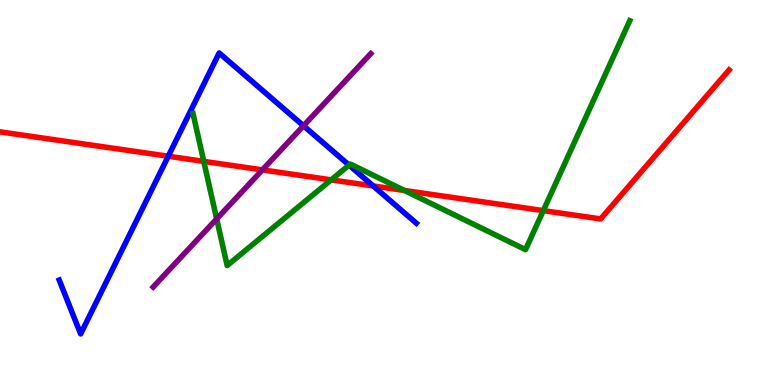[{'lines': ['blue', 'red'], 'intersections': [{'x': 2.17, 'y': 5.94}, {'x': 4.82, 'y': 5.17}]}, {'lines': ['green', 'red'], 'intersections': [{'x': 2.63, 'y': 5.81}, {'x': 4.27, 'y': 5.33}, {'x': 5.22, 'y': 5.05}, {'x': 7.01, 'y': 4.53}]}, {'lines': ['purple', 'red'], 'intersections': [{'x': 3.39, 'y': 5.59}]}, {'lines': ['blue', 'green'], 'intersections': [{'x': 4.5, 'y': 5.71}]}, {'lines': ['blue', 'purple'], 'intersections': [{'x': 3.92, 'y': 6.73}]}, {'lines': ['green', 'purple'], 'intersections': [{'x': 2.8, 'y': 4.31}]}]